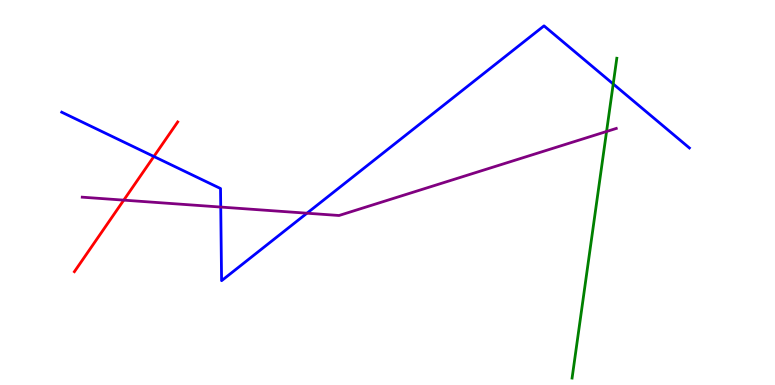[{'lines': ['blue', 'red'], 'intersections': [{'x': 1.99, 'y': 5.94}]}, {'lines': ['green', 'red'], 'intersections': []}, {'lines': ['purple', 'red'], 'intersections': [{'x': 1.6, 'y': 4.8}]}, {'lines': ['blue', 'green'], 'intersections': [{'x': 7.91, 'y': 7.82}]}, {'lines': ['blue', 'purple'], 'intersections': [{'x': 2.85, 'y': 4.62}, {'x': 3.96, 'y': 4.46}]}, {'lines': ['green', 'purple'], 'intersections': [{'x': 7.83, 'y': 6.58}]}]